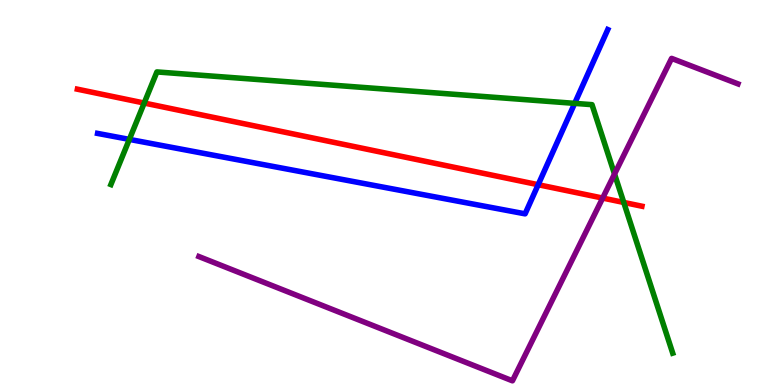[{'lines': ['blue', 'red'], 'intersections': [{'x': 6.94, 'y': 5.2}]}, {'lines': ['green', 'red'], 'intersections': [{'x': 1.86, 'y': 7.32}, {'x': 8.05, 'y': 4.74}]}, {'lines': ['purple', 'red'], 'intersections': [{'x': 7.78, 'y': 4.86}]}, {'lines': ['blue', 'green'], 'intersections': [{'x': 1.67, 'y': 6.38}, {'x': 7.42, 'y': 7.32}]}, {'lines': ['blue', 'purple'], 'intersections': []}, {'lines': ['green', 'purple'], 'intersections': [{'x': 7.93, 'y': 5.48}]}]